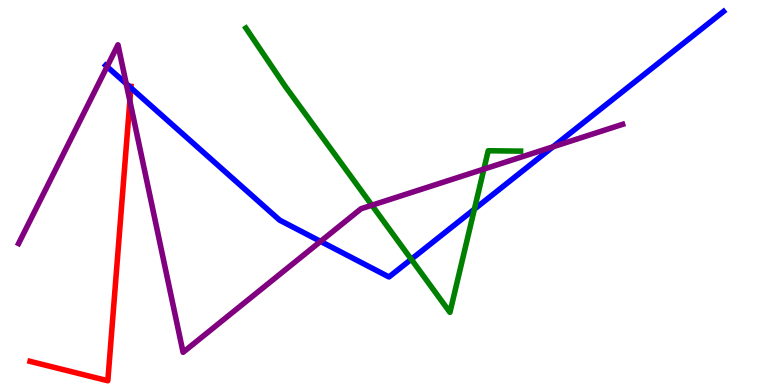[{'lines': ['blue', 'red'], 'intersections': [{'x': 1.69, 'y': 7.72}]}, {'lines': ['green', 'red'], 'intersections': []}, {'lines': ['purple', 'red'], 'intersections': [{'x': 1.68, 'y': 7.38}]}, {'lines': ['blue', 'green'], 'intersections': [{'x': 5.31, 'y': 3.27}, {'x': 6.12, 'y': 4.57}]}, {'lines': ['blue', 'purple'], 'intersections': [{'x': 1.38, 'y': 8.27}, {'x': 1.63, 'y': 7.83}, {'x': 4.14, 'y': 3.73}, {'x': 7.14, 'y': 6.19}]}, {'lines': ['green', 'purple'], 'intersections': [{'x': 4.8, 'y': 4.67}, {'x': 6.24, 'y': 5.61}]}]